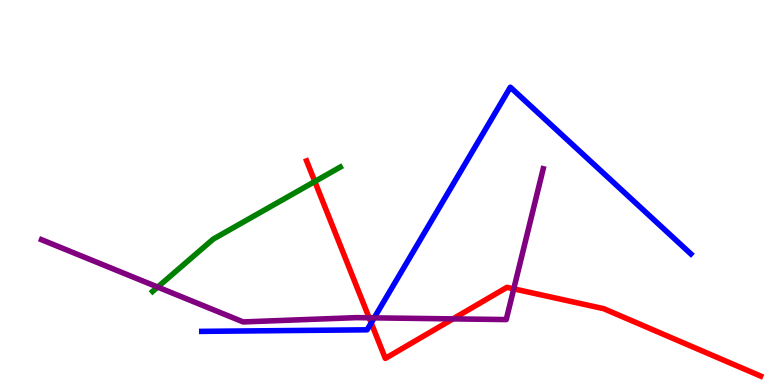[{'lines': ['blue', 'red'], 'intersections': [{'x': 4.79, 'y': 1.61}]}, {'lines': ['green', 'red'], 'intersections': [{'x': 4.06, 'y': 5.29}]}, {'lines': ['purple', 'red'], 'intersections': [{'x': 4.76, 'y': 1.75}, {'x': 5.84, 'y': 1.72}, {'x': 6.63, 'y': 2.5}]}, {'lines': ['blue', 'green'], 'intersections': []}, {'lines': ['blue', 'purple'], 'intersections': [{'x': 4.83, 'y': 1.74}]}, {'lines': ['green', 'purple'], 'intersections': [{'x': 2.03, 'y': 2.54}]}]